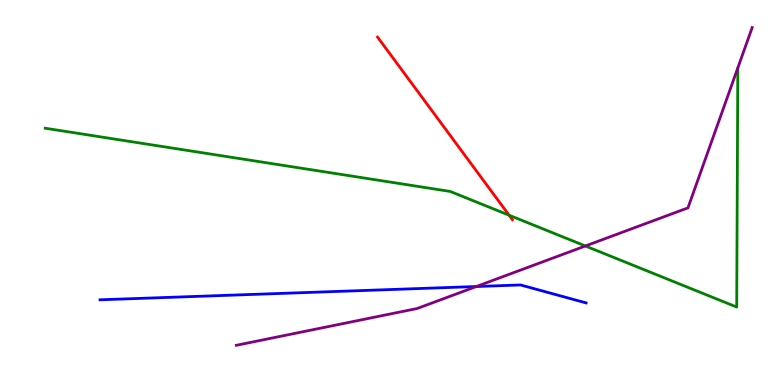[{'lines': ['blue', 'red'], 'intersections': []}, {'lines': ['green', 'red'], 'intersections': [{'x': 6.57, 'y': 4.41}]}, {'lines': ['purple', 'red'], 'intersections': []}, {'lines': ['blue', 'green'], 'intersections': []}, {'lines': ['blue', 'purple'], 'intersections': [{'x': 6.15, 'y': 2.56}]}, {'lines': ['green', 'purple'], 'intersections': [{'x': 7.55, 'y': 3.61}]}]